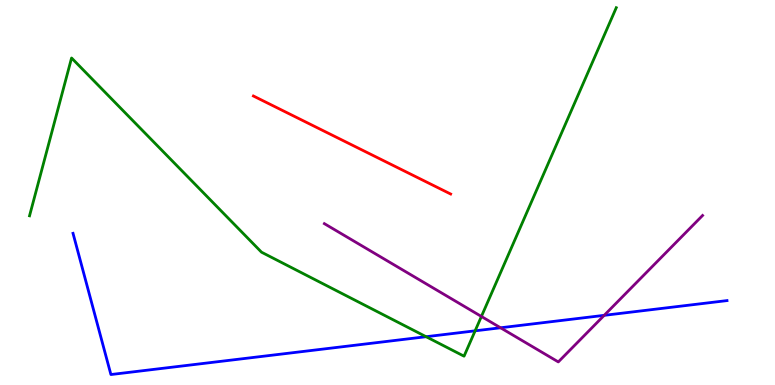[{'lines': ['blue', 'red'], 'intersections': []}, {'lines': ['green', 'red'], 'intersections': []}, {'lines': ['purple', 'red'], 'intersections': []}, {'lines': ['blue', 'green'], 'intersections': [{'x': 5.5, 'y': 1.25}, {'x': 6.13, 'y': 1.41}]}, {'lines': ['blue', 'purple'], 'intersections': [{'x': 6.46, 'y': 1.49}, {'x': 7.8, 'y': 1.81}]}, {'lines': ['green', 'purple'], 'intersections': [{'x': 6.21, 'y': 1.78}]}]